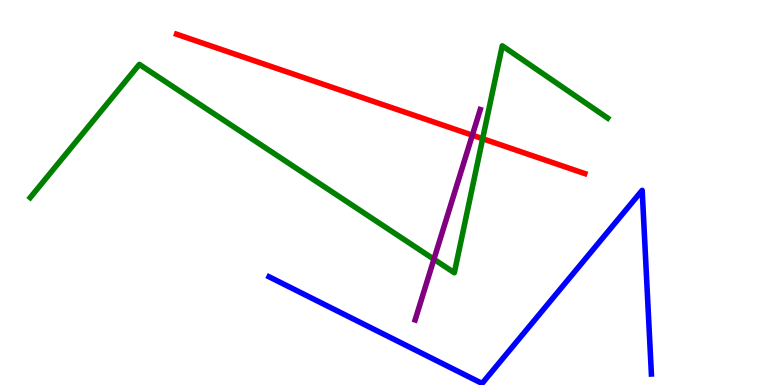[{'lines': ['blue', 'red'], 'intersections': []}, {'lines': ['green', 'red'], 'intersections': [{'x': 6.23, 'y': 6.4}]}, {'lines': ['purple', 'red'], 'intersections': [{'x': 6.09, 'y': 6.49}]}, {'lines': ['blue', 'green'], 'intersections': []}, {'lines': ['blue', 'purple'], 'intersections': []}, {'lines': ['green', 'purple'], 'intersections': [{'x': 5.6, 'y': 3.27}]}]